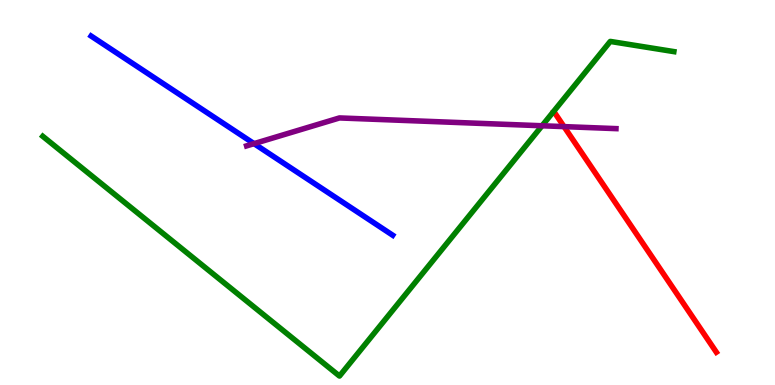[{'lines': ['blue', 'red'], 'intersections': []}, {'lines': ['green', 'red'], 'intersections': []}, {'lines': ['purple', 'red'], 'intersections': [{'x': 7.28, 'y': 6.71}]}, {'lines': ['blue', 'green'], 'intersections': []}, {'lines': ['blue', 'purple'], 'intersections': [{'x': 3.28, 'y': 6.27}]}, {'lines': ['green', 'purple'], 'intersections': [{'x': 6.99, 'y': 6.73}]}]